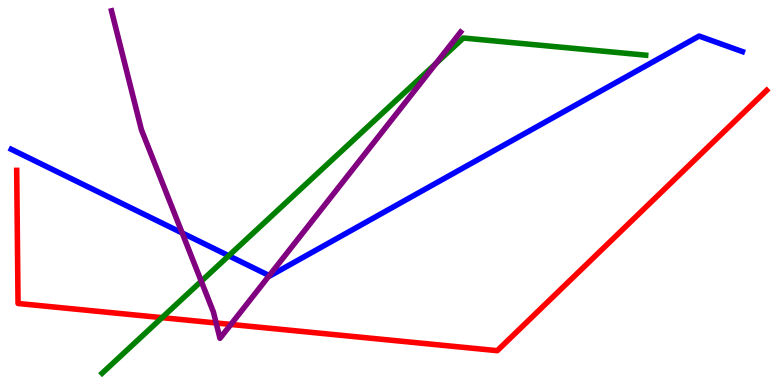[{'lines': ['blue', 'red'], 'intersections': []}, {'lines': ['green', 'red'], 'intersections': [{'x': 2.09, 'y': 1.75}]}, {'lines': ['purple', 'red'], 'intersections': [{'x': 2.79, 'y': 1.61}, {'x': 2.98, 'y': 1.57}]}, {'lines': ['blue', 'green'], 'intersections': [{'x': 2.95, 'y': 3.36}]}, {'lines': ['blue', 'purple'], 'intersections': [{'x': 2.35, 'y': 3.95}, {'x': 3.47, 'y': 2.84}]}, {'lines': ['green', 'purple'], 'intersections': [{'x': 2.6, 'y': 2.7}, {'x': 5.63, 'y': 8.35}]}]